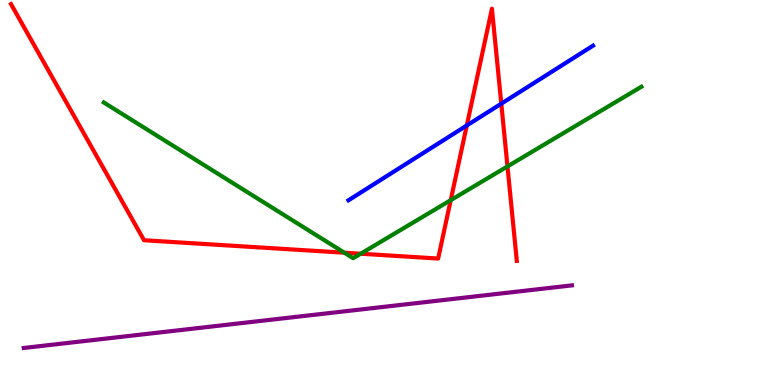[{'lines': ['blue', 'red'], 'intersections': [{'x': 6.02, 'y': 6.74}, {'x': 6.47, 'y': 7.31}]}, {'lines': ['green', 'red'], 'intersections': [{'x': 4.44, 'y': 3.44}, {'x': 4.65, 'y': 3.41}, {'x': 5.82, 'y': 4.8}, {'x': 6.55, 'y': 5.68}]}, {'lines': ['purple', 'red'], 'intersections': []}, {'lines': ['blue', 'green'], 'intersections': []}, {'lines': ['blue', 'purple'], 'intersections': []}, {'lines': ['green', 'purple'], 'intersections': []}]